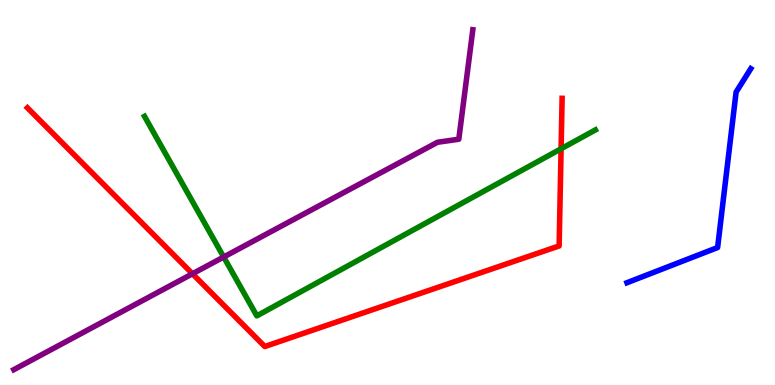[{'lines': ['blue', 'red'], 'intersections': []}, {'lines': ['green', 'red'], 'intersections': [{'x': 7.24, 'y': 6.14}]}, {'lines': ['purple', 'red'], 'intersections': [{'x': 2.48, 'y': 2.89}]}, {'lines': ['blue', 'green'], 'intersections': []}, {'lines': ['blue', 'purple'], 'intersections': []}, {'lines': ['green', 'purple'], 'intersections': [{'x': 2.89, 'y': 3.32}]}]